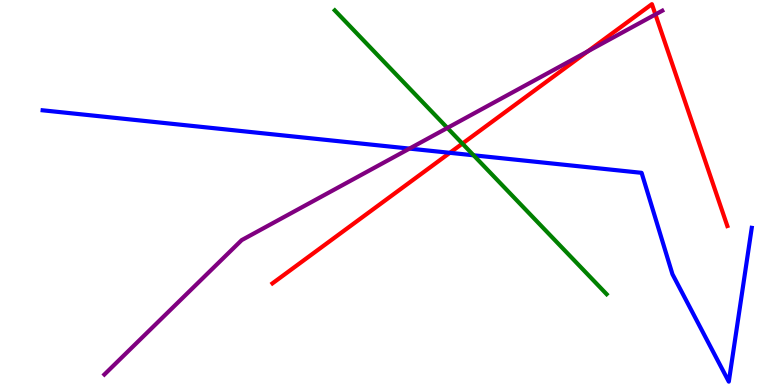[{'lines': ['blue', 'red'], 'intersections': [{'x': 5.8, 'y': 6.03}]}, {'lines': ['green', 'red'], 'intersections': [{'x': 5.97, 'y': 6.27}]}, {'lines': ['purple', 'red'], 'intersections': [{'x': 7.58, 'y': 8.67}, {'x': 8.46, 'y': 9.62}]}, {'lines': ['blue', 'green'], 'intersections': [{'x': 6.11, 'y': 5.97}]}, {'lines': ['blue', 'purple'], 'intersections': [{'x': 5.28, 'y': 6.14}]}, {'lines': ['green', 'purple'], 'intersections': [{'x': 5.77, 'y': 6.68}]}]